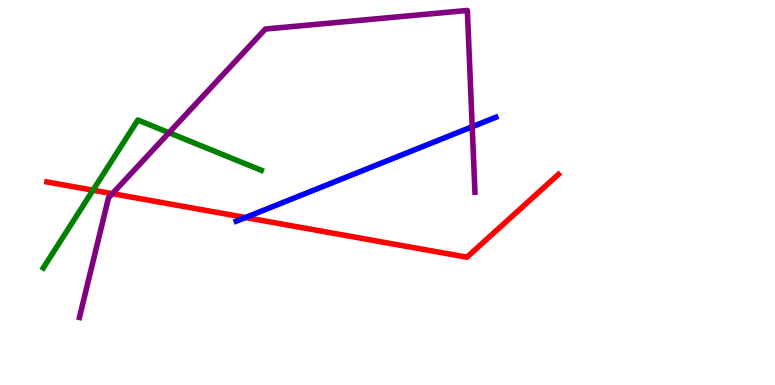[{'lines': ['blue', 'red'], 'intersections': [{'x': 3.17, 'y': 4.35}]}, {'lines': ['green', 'red'], 'intersections': [{'x': 1.2, 'y': 5.06}]}, {'lines': ['purple', 'red'], 'intersections': [{'x': 1.45, 'y': 4.97}]}, {'lines': ['blue', 'green'], 'intersections': []}, {'lines': ['blue', 'purple'], 'intersections': [{'x': 6.09, 'y': 6.71}]}, {'lines': ['green', 'purple'], 'intersections': [{'x': 2.18, 'y': 6.55}]}]